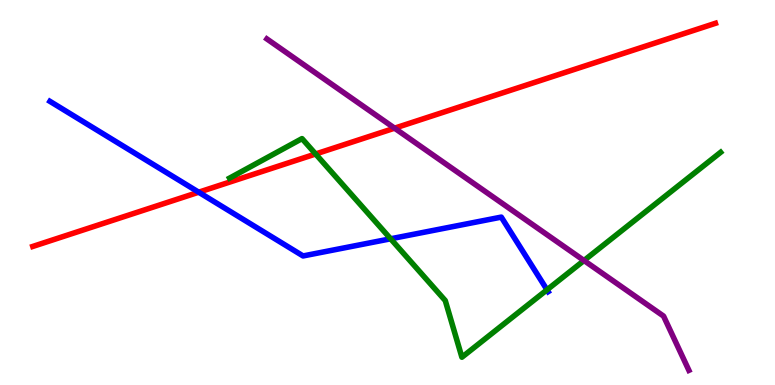[{'lines': ['blue', 'red'], 'intersections': [{'x': 2.56, 'y': 5.01}]}, {'lines': ['green', 'red'], 'intersections': [{'x': 4.07, 'y': 6.0}]}, {'lines': ['purple', 'red'], 'intersections': [{'x': 5.09, 'y': 6.67}]}, {'lines': ['blue', 'green'], 'intersections': [{'x': 5.04, 'y': 3.8}, {'x': 7.06, 'y': 2.47}]}, {'lines': ['blue', 'purple'], 'intersections': []}, {'lines': ['green', 'purple'], 'intersections': [{'x': 7.54, 'y': 3.23}]}]